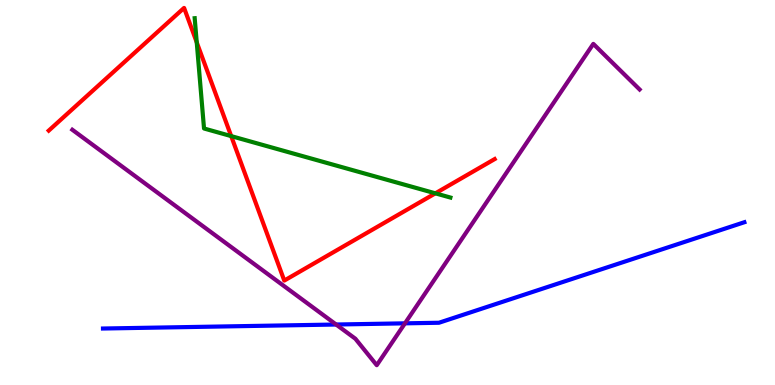[{'lines': ['blue', 'red'], 'intersections': []}, {'lines': ['green', 'red'], 'intersections': [{'x': 2.54, 'y': 8.9}, {'x': 2.98, 'y': 6.46}, {'x': 5.62, 'y': 4.98}]}, {'lines': ['purple', 'red'], 'intersections': []}, {'lines': ['blue', 'green'], 'intersections': []}, {'lines': ['blue', 'purple'], 'intersections': [{'x': 4.34, 'y': 1.57}, {'x': 5.23, 'y': 1.6}]}, {'lines': ['green', 'purple'], 'intersections': []}]